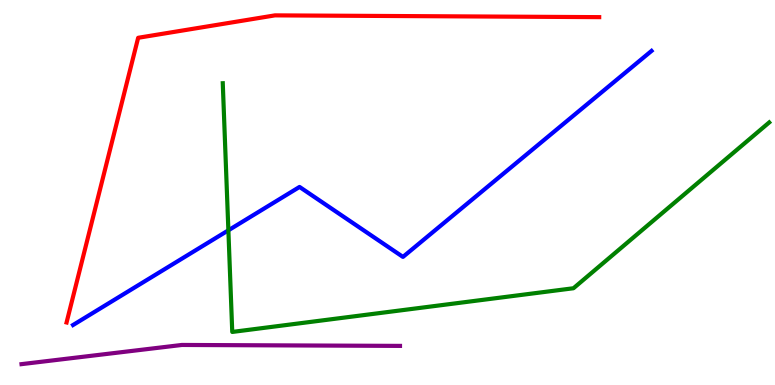[{'lines': ['blue', 'red'], 'intersections': []}, {'lines': ['green', 'red'], 'intersections': []}, {'lines': ['purple', 'red'], 'intersections': []}, {'lines': ['blue', 'green'], 'intersections': [{'x': 2.95, 'y': 4.02}]}, {'lines': ['blue', 'purple'], 'intersections': []}, {'lines': ['green', 'purple'], 'intersections': []}]